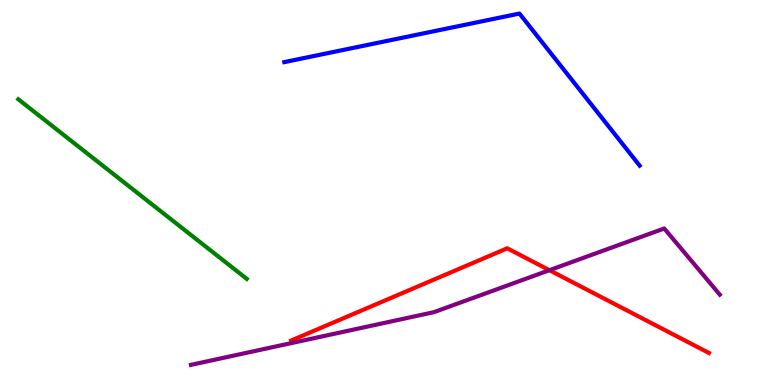[{'lines': ['blue', 'red'], 'intersections': []}, {'lines': ['green', 'red'], 'intersections': []}, {'lines': ['purple', 'red'], 'intersections': [{'x': 7.09, 'y': 2.98}]}, {'lines': ['blue', 'green'], 'intersections': []}, {'lines': ['blue', 'purple'], 'intersections': []}, {'lines': ['green', 'purple'], 'intersections': []}]